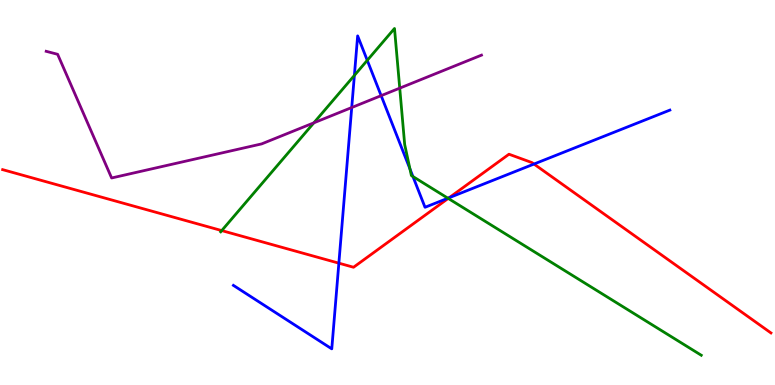[{'lines': ['blue', 'red'], 'intersections': [{'x': 4.37, 'y': 3.16}, {'x': 5.8, 'y': 4.86}, {'x': 6.89, 'y': 5.74}]}, {'lines': ['green', 'red'], 'intersections': [{'x': 2.86, 'y': 4.01}, {'x': 5.78, 'y': 4.85}]}, {'lines': ['purple', 'red'], 'intersections': []}, {'lines': ['blue', 'green'], 'intersections': [{'x': 4.57, 'y': 8.04}, {'x': 4.74, 'y': 8.43}, {'x': 5.29, 'y': 5.61}, {'x': 5.33, 'y': 5.41}, {'x': 5.78, 'y': 4.85}]}, {'lines': ['blue', 'purple'], 'intersections': [{'x': 4.54, 'y': 7.21}, {'x': 4.92, 'y': 7.52}]}, {'lines': ['green', 'purple'], 'intersections': [{'x': 4.05, 'y': 6.81}, {'x': 5.16, 'y': 7.71}]}]